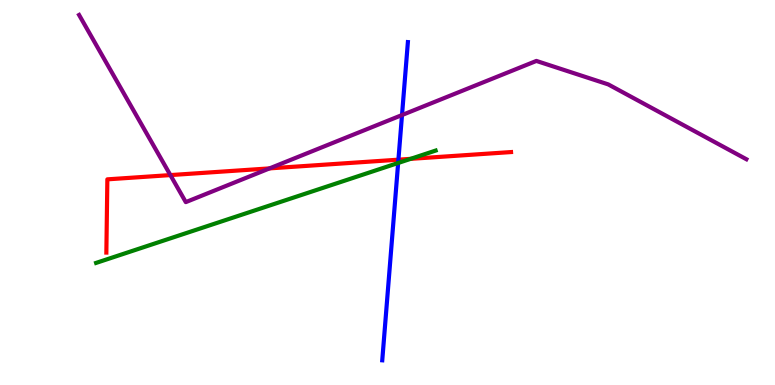[{'lines': ['blue', 'red'], 'intersections': [{'x': 5.14, 'y': 5.85}]}, {'lines': ['green', 'red'], 'intersections': [{'x': 5.3, 'y': 5.87}]}, {'lines': ['purple', 'red'], 'intersections': [{'x': 2.2, 'y': 5.45}, {'x': 3.48, 'y': 5.63}]}, {'lines': ['blue', 'green'], 'intersections': [{'x': 5.14, 'y': 5.77}]}, {'lines': ['blue', 'purple'], 'intersections': [{'x': 5.19, 'y': 7.01}]}, {'lines': ['green', 'purple'], 'intersections': []}]